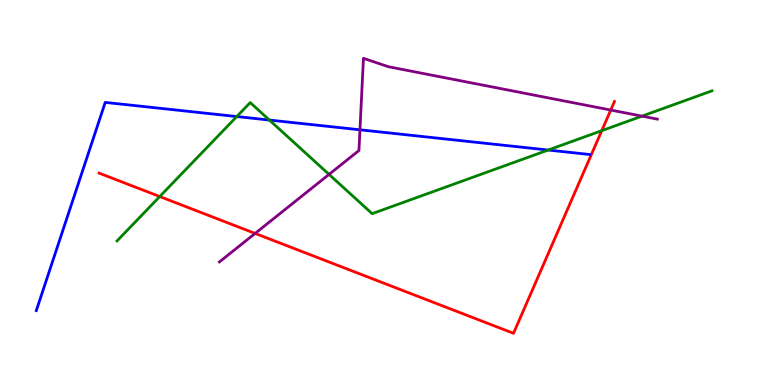[{'lines': ['blue', 'red'], 'intersections': []}, {'lines': ['green', 'red'], 'intersections': [{'x': 2.06, 'y': 4.89}, {'x': 7.76, 'y': 6.61}]}, {'lines': ['purple', 'red'], 'intersections': [{'x': 3.29, 'y': 3.94}, {'x': 7.88, 'y': 7.14}]}, {'lines': ['blue', 'green'], 'intersections': [{'x': 3.06, 'y': 6.97}, {'x': 3.48, 'y': 6.88}, {'x': 7.07, 'y': 6.1}]}, {'lines': ['blue', 'purple'], 'intersections': [{'x': 4.64, 'y': 6.63}]}, {'lines': ['green', 'purple'], 'intersections': [{'x': 4.25, 'y': 5.47}, {'x': 8.28, 'y': 6.98}]}]